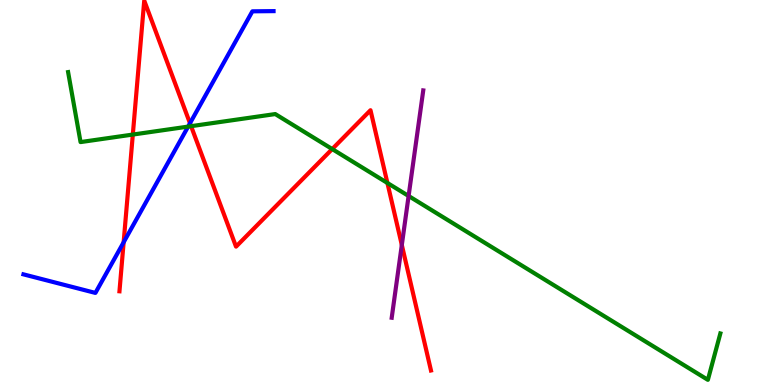[{'lines': ['blue', 'red'], 'intersections': [{'x': 1.6, 'y': 3.71}, {'x': 2.45, 'y': 6.8}]}, {'lines': ['green', 'red'], 'intersections': [{'x': 1.71, 'y': 6.5}, {'x': 2.47, 'y': 6.72}, {'x': 4.29, 'y': 6.13}, {'x': 5.0, 'y': 5.25}]}, {'lines': ['purple', 'red'], 'intersections': [{'x': 5.18, 'y': 3.64}]}, {'lines': ['blue', 'green'], 'intersections': [{'x': 2.43, 'y': 6.71}]}, {'lines': ['blue', 'purple'], 'intersections': []}, {'lines': ['green', 'purple'], 'intersections': [{'x': 5.27, 'y': 4.91}]}]